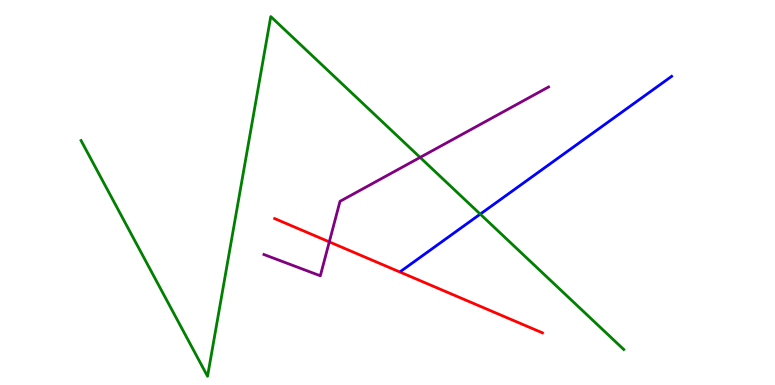[{'lines': ['blue', 'red'], 'intersections': []}, {'lines': ['green', 'red'], 'intersections': []}, {'lines': ['purple', 'red'], 'intersections': [{'x': 4.25, 'y': 3.72}]}, {'lines': ['blue', 'green'], 'intersections': [{'x': 6.2, 'y': 4.44}]}, {'lines': ['blue', 'purple'], 'intersections': []}, {'lines': ['green', 'purple'], 'intersections': [{'x': 5.42, 'y': 5.91}]}]